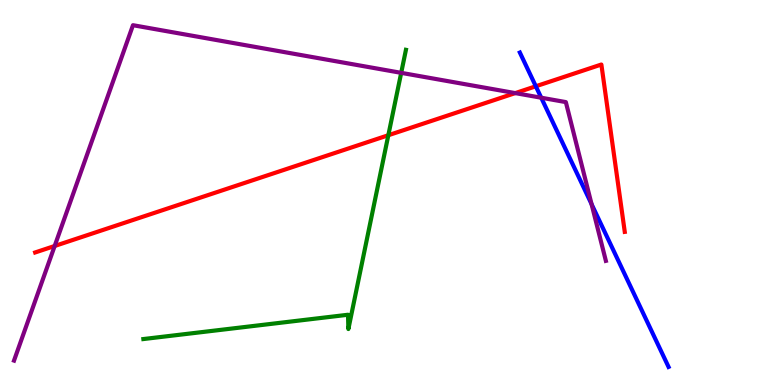[{'lines': ['blue', 'red'], 'intersections': [{'x': 6.91, 'y': 7.76}]}, {'lines': ['green', 'red'], 'intersections': [{'x': 5.01, 'y': 6.49}]}, {'lines': ['purple', 'red'], 'intersections': [{'x': 0.705, 'y': 3.61}, {'x': 6.65, 'y': 7.58}]}, {'lines': ['blue', 'green'], 'intersections': []}, {'lines': ['blue', 'purple'], 'intersections': [{'x': 6.98, 'y': 7.46}, {'x': 7.63, 'y': 4.7}]}, {'lines': ['green', 'purple'], 'intersections': [{'x': 5.18, 'y': 8.11}]}]